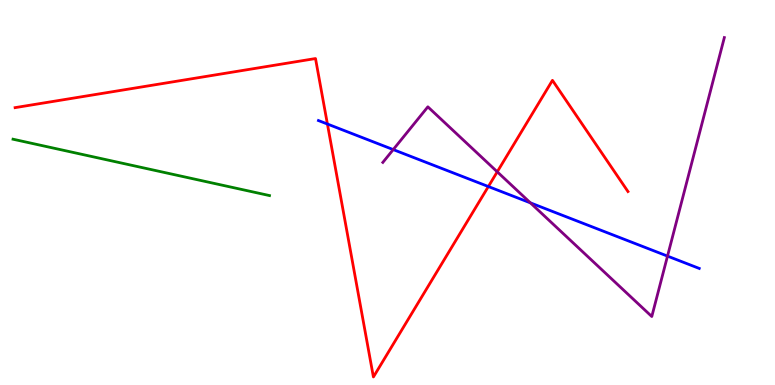[{'lines': ['blue', 'red'], 'intersections': [{'x': 4.22, 'y': 6.78}, {'x': 6.3, 'y': 5.16}]}, {'lines': ['green', 'red'], 'intersections': []}, {'lines': ['purple', 'red'], 'intersections': [{'x': 6.42, 'y': 5.54}]}, {'lines': ['blue', 'green'], 'intersections': []}, {'lines': ['blue', 'purple'], 'intersections': [{'x': 5.07, 'y': 6.11}, {'x': 6.84, 'y': 4.73}, {'x': 8.61, 'y': 3.35}]}, {'lines': ['green', 'purple'], 'intersections': []}]